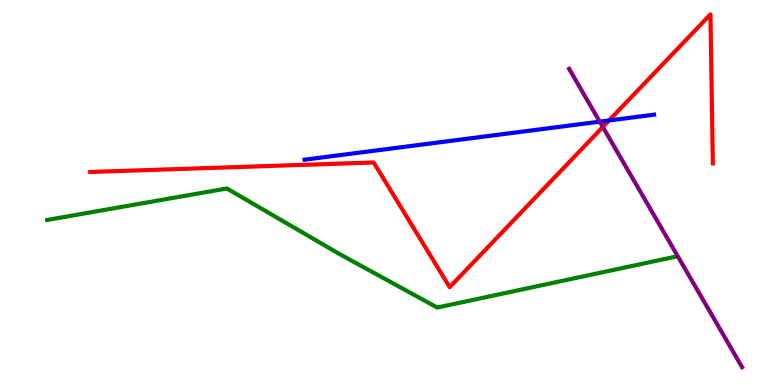[{'lines': ['blue', 'red'], 'intersections': [{'x': 7.86, 'y': 6.87}]}, {'lines': ['green', 'red'], 'intersections': []}, {'lines': ['purple', 'red'], 'intersections': [{'x': 7.78, 'y': 6.7}]}, {'lines': ['blue', 'green'], 'intersections': []}, {'lines': ['blue', 'purple'], 'intersections': [{'x': 7.74, 'y': 6.84}]}, {'lines': ['green', 'purple'], 'intersections': []}]